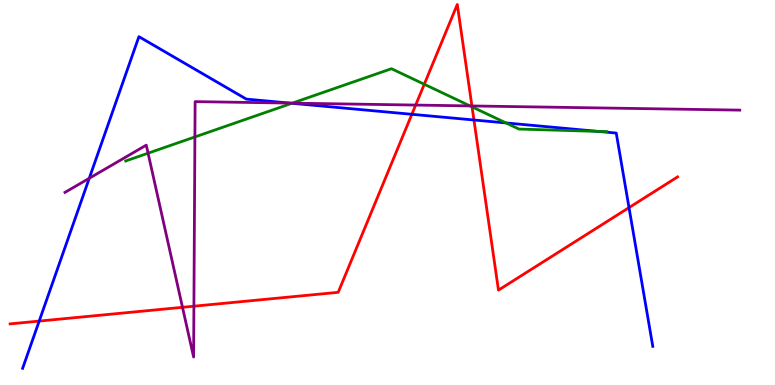[{'lines': ['blue', 'red'], 'intersections': [{'x': 0.506, 'y': 1.66}, {'x': 5.31, 'y': 7.03}, {'x': 6.12, 'y': 6.88}, {'x': 8.12, 'y': 4.61}]}, {'lines': ['green', 'red'], 'intersections': [{'x': 5.47, 'y': 7.81}, {'x': 6.09, 'y': 7.22}]}, {'lines': ['purple', 'red'], 'intersections': [{'x': 2.35, 'y': 2.02}, {'x': 2.5, 'y': 2.05}, {'x': 5.36, 'y': 7.27}, {'x': 6.09, 'y': 7.25}]}, {'lines': ['blue', 'green'], 'intersections': [{'x': 3.77, 'y': 7.32}, {'x': 6.53, 'y': 6.81}, {'x': 7.72, 'y': 6.59}]}, {'lines': ['blue', 'purple'], 'intersections': [{'x': 1.15, 'y': 5.37}, {'x': 3.74, 'y': 7.32}]}, {'lines': ['green', 'purple'], 'intersections': [{'x': 1.91, 'y': 6.02}, {'x': 2.51, 'y': 6.44}, {'x': 3.77, 'y': 7.32}, {'x': 6.06, 'y': 7.25}]}]